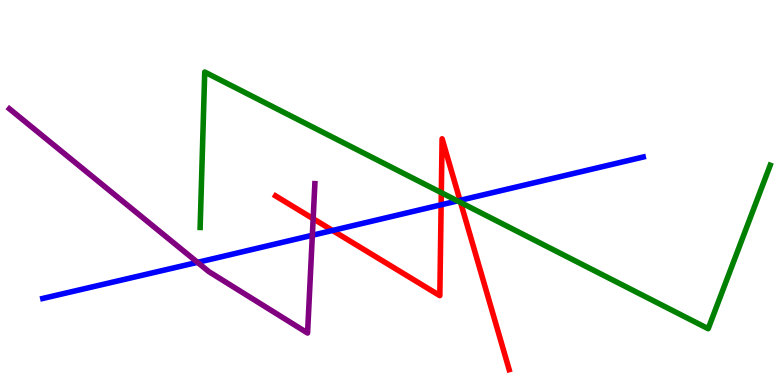[{'lines': ['blue', 'red'], 'intersections': [{'x': 4.29, 'y': 4.01}, {'x': 5.69, 'y': 4.68}, {'x': 5.94, 'y': 4.8}]}, {'lines': ['green', 'red'], 'intersections': [{'x': 5.69, 'y': 5.0}, {'x': 5.94, 'y': 4.74}]}, {'lines': ['purple', 'red'], 'intersections': [{'x': 4.04, 'y': 4.32}]}, {'lines': ['blue', 'green'], 'intersections': [{'x': 5.9, 'y': 4.78}]}, {'lines': ['blue', 'purple'], 'intersections': [{'x': 2.55, 'y': 3.19}, {'x': 4.03, 'y': 3.89}]}, {'lines': ['green', 'purple'], 'intersections': []}]